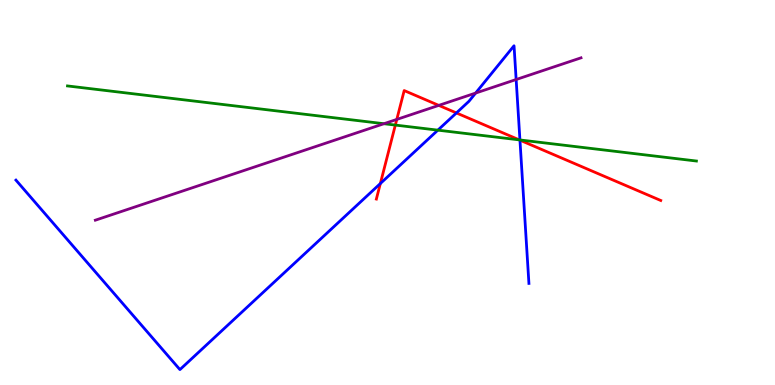[{'lines': ['blue', 'red'], 'intersections': [{'x': 4.91, 'y': 5.23}, {'x': 5.89, 'y': 7.07}, {'x': 6.71, 'y': 6.36}]}, {'lines': ['green', 'red'], 'intersections': [{'x': 5.1, 'y': 6.75}, {'x': 6.7, 'y': 6.37}]}, {'lines': ['purple', 'red'], 'intersections': [{'x': 5.12, 'y': 6.9}, {'x': 5.66, 'y': 7.26}]}, {'lines': ['blue', 'green'], 'intersections': [{'x': 5.65, 'y': 6.62}, {'x': 6.71, 'y': 6.36}]}, {'lines': ['blue', 'purple'], 'intersections': [{'x': 6.14, 'y': 7.58}, {'x': 6.66, 'y': 7.93}]}, {'lines': ['green', 'purple'], 'intersections': [{'x': 4.95, 'y': 6.79}]}]